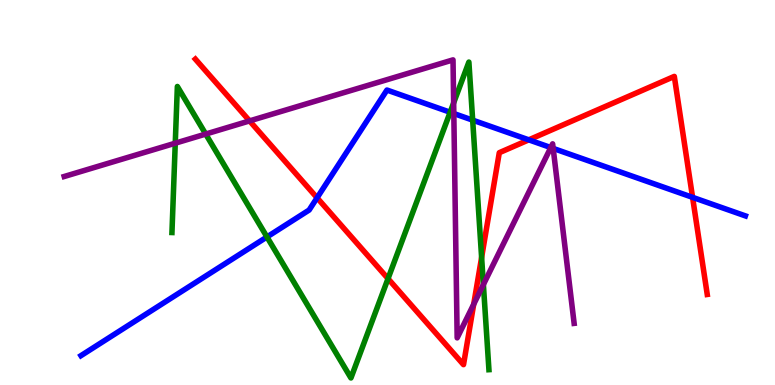[{'lines': ['blue', 'red'], 'intersections': [{'x': 4.09, 'y': 4.86}, {'x': 6.82, 'y': 6.37}, {'x': 8.94, 'y': 4.87}]}, {'lines': ['green', 'red'], 'intersections': [{'x': 5.01, 'y': 2.76}, {'x': 6.21, 'y': 3.31}]}, {'lines': ['purple', 'red'], 'intersections': [{'x': 3.22, 'y': 6.86}, {'x': 6.11, 'y': 2.1}]}, {'lines': ['blue', 'green'], 'intersections': [{'x': 3.44, 'y': 3.85}, {'x': 5.81, 'y': 7.08}, {'x': 6.1, 'y': 6.88}]}, {'lines': ['blue', 'purple'], 'intersections': [{'x': 5.86, 'y': 7.05}, {'x': 7.11, 'y': 6.17}, {'x': 7.14, 'y': 6.15}]}, {'lines': ['green', 'purple'], 'intersections': [{'x': 2.26, 'y': 6.28}, {'x': 2.65, 'y': 6.52}, {'x': 5.85, 'y': 7.33}, {'x': 6.24, 'y': 2.61}]}]